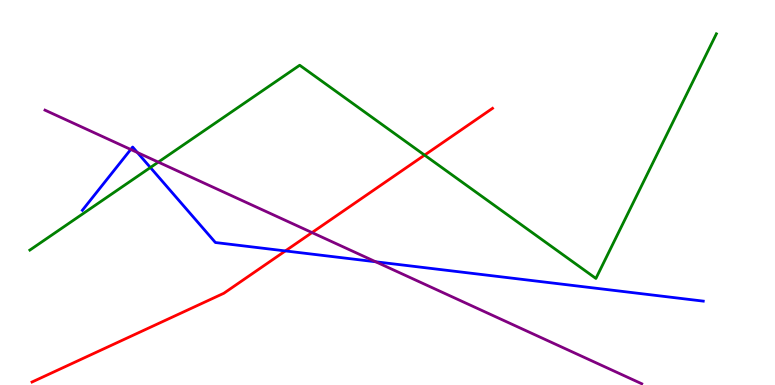[{'lines': ['blue', 'red'], 'intersections': [{'x': 3.68, 'y': 3.48}]}, {'lines': ['green', 'red'], 'intersections': [{'x': 5.48, 'y': 5.97}]}, {'lines': ['purple', 'red'], 'intersections': [{'x': 4.03, 'y': 3.96}]}, {'lines': ['blue', 'green'], 'intersections': [{'x': 1.94, 'y': 5.65}]}, {'lines': ['blue', 'purple'], 'intersections': [{'x': 1.69, 'y': 6.12}, {'x': 1.77, 'y': 6.04}, {'x': 4.85, 'y': 3.2}]}, {'lines': ['green', 'purple'], 'intersections': [{'x': 2.04, 'y': 5.79}]}]